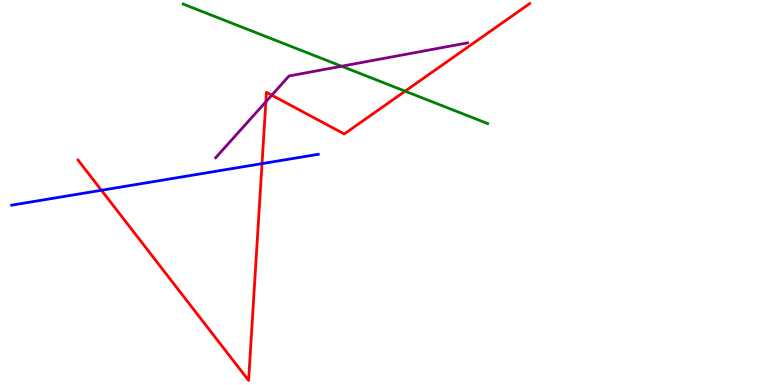[{'lines': ['blue', 'red'], 'intersections': [{'x': 1.31, 'y': 5.06}, {'x': 3.38, 'y': 5.75}]}, {'lines': ['green', 'red'], 'intersections': [{'x': 5.23, 'y': 7.63}]}, {'lines': ['purple', 'red'], 'intersections': [{'x': 3.43, 'y': 7.36}, {'x': 3.51, 'y': 7.53}]}, {'lines': ['blue', 'green'], 'intersections': []}, {'lines': ['blue', 'purple'], 'intersections': []}, {'lines': ['green', 'purple'], 'intersections': [{'x': 4.41, 'y': 8.28}]}]